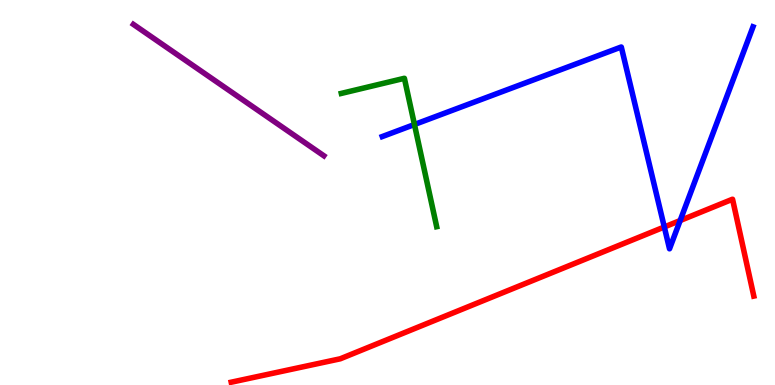[{'lines': ['blue', 'red'], 'intersections': [{'x': 8.57, 'y': 4.1}, {'x': 8.78, 'y': 4.27}]}, {'lines': ['green', 'red'], 'intersections': []}, {'lines': ['purple', 'red'], 'intersections': []}, {'lines': ['blue', 'green'], 'intersections': [{'x': 5.35, 'y': 6.77}]}, {'lines': ['blue', 'purple'], 'intersections': []}, {'lines': ['green', 'purple'], 'intersections': []}]